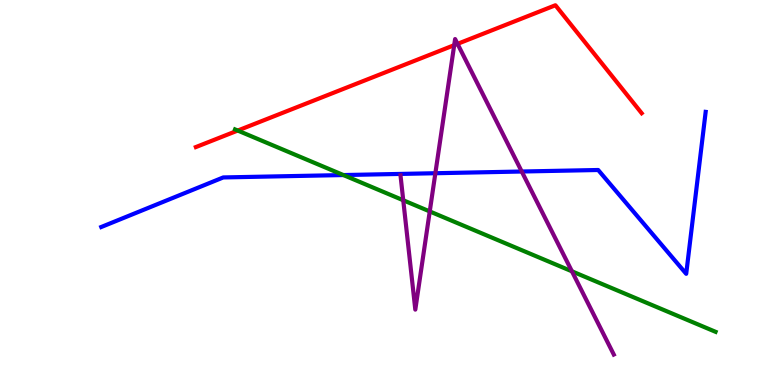[{'lines': ['blue', 'red'], 'intersections': []}, {'lines': ['green', 'red'], 'intersections': [{'x': 3.07, 'y': 6.61}]}, {'lines': ['purple', 'red'], 'intersections': [{'x': 5.86, 'y': 8.83}, {'x': 5.9, 'y': 8.86}]}, {'lines': ['blue', 'green'], 'intersections': [{'x': 4.43, 'y': 5.45}]}, {'lines': ['blue', 'purple'], 'intersections': [{'x': 5.62, 'y': 5.5}, {'x': 6.73, 'y': 5.55}]}, {'lines': ['green', 'purple'], 'intersections': [{'x': 5.2, 'y': 4.8}, {'x': 5.55, 'y': 4.51}, {'x': 7.38, 'y': 2.95}]}]